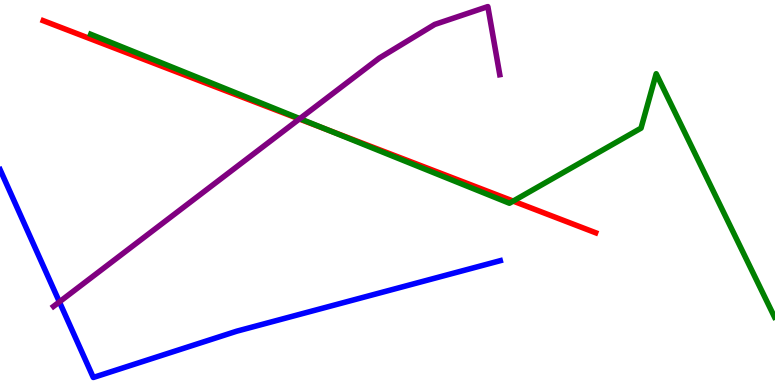[{'lines': ['blue', 'red'], 'intersections': []}, {'lines': ['green', 'red'], 'intersections': [{'x': 4.22, 'y': 6.64}, {'x': 6.62, 'y': 4.78}]}, {'lines': ['purple', 'red'], 'intersections': [{'x': 3.86, 'y': 6.91}]}, {'lines': ['blue', 'green'], 'intersections': []}, {'lines': ['blue', 'purple'], 'intersections': [{'x': 0.766, 'y': 2.16}]}, {'lines': ['green', 'purple'], 'intersections': [{'x': 3.87, 'y': 6.92}]}]